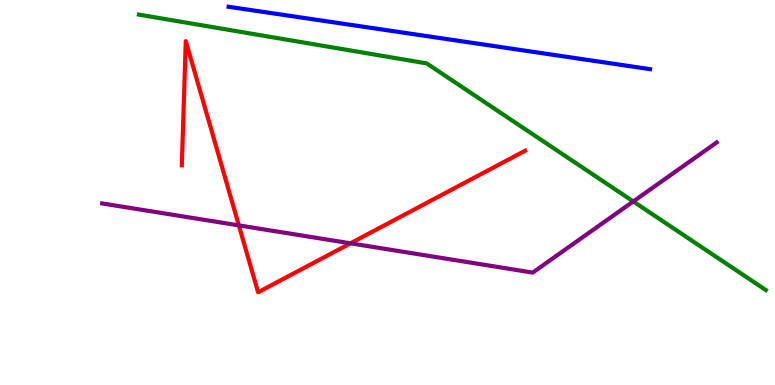[{'lines': ['blue', 'red'], 'intersections': []}, {'lines': ['green', 'red'], 'intersections': []}, {'lines': ['purple', 'red'], 'intersections': [{'x': 3.08, 'y': 4.15}, {'x': 4.52, 'y': 3.68}]}, {'lines': ['blue', 'green'], 'intersections': []}, {'lines': ['blue', 'purple'], 'intersections': []}, {'lines': ['green', 'purple'], 'intersections': [{'x': 8.17, 'y': 4.77}]}]